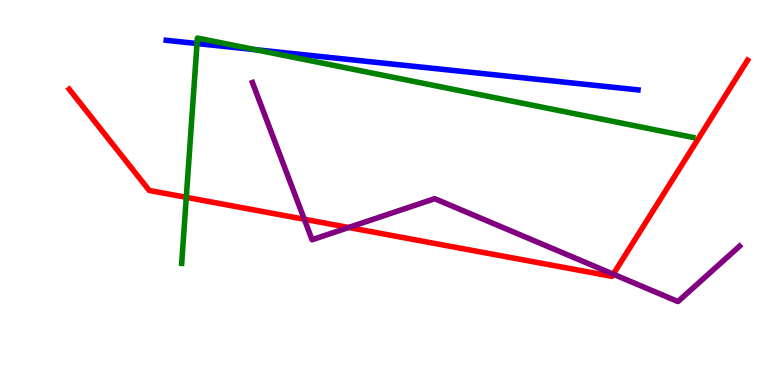[{'lines': ['blue', 'red'], 'intersections': []}, {'lines': ['green', 'red'], 'intersections': [{'x': 2.4, 'y': 4.87}]}, {'lines': ['purple', 'red'], 'intersections': [{'x': 3.93, 'y': 4.31}, {'x': 4.5, 'y': 4.09}, {'x': 7.91, 'y': 2.88}]}, {'lines': ['blue', 'green'], 'intersections': [{'x': 2.54, 'y': 8.87}, {'x': 3.29, 'y': 8.71}]}, {'lines': ['blue', 'purple'], 'intersections': []}, {'lines': ['green', 'purple'], 'intersections': []}]